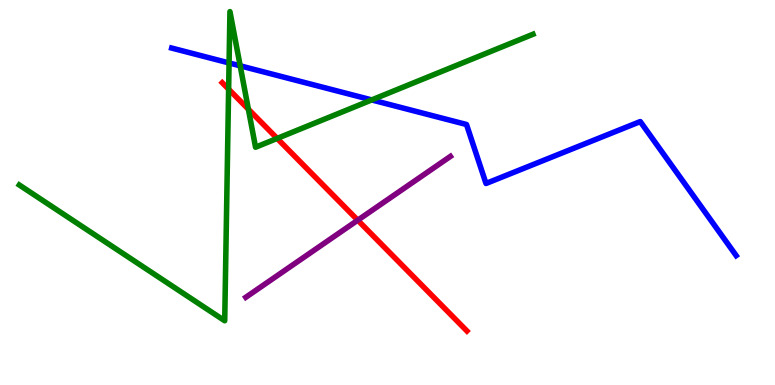[{'lines': ['blue', 'red'], 'intersections': []}, {'lines': ['green', 'red'], 'intersections': [{'x': 2.95, 'y': 7.68}, {'x': 3.2, 'y': 7.16}, {'x': 3.58, 'y': 6.4}]}, {'lines': ['purple', 'red'], 'intersections': [{'x': 4.62, 'y': 4.28}]}, {'lines': ['blue', 'green'], 'intersections': [{'x': 2.96, 'y': 8.37}, {'x': 3.1, 'y': 8.29}, {'x': 4.8, 'y': 7.4}]}, {'lines': ['blue', 'purple'], 'intersections': []}, {'lines': ['green', 'purple'], 'intersections': []}]